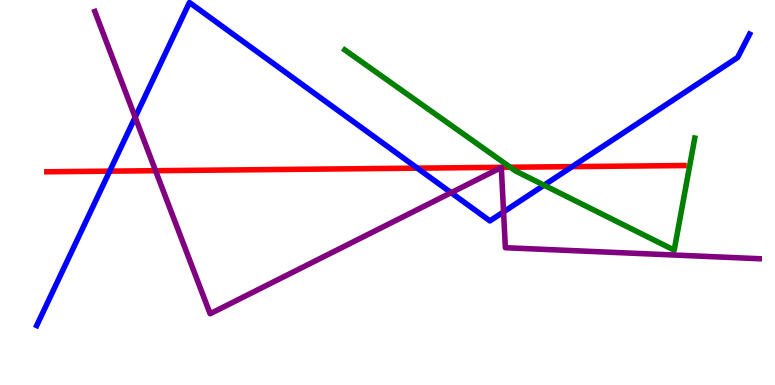[{'lines': ['blue', 'red'], 'intersections': [{'x': 1.42, 'y': 5.55}, {'x': 5.38, 'y': 5.63}, {'x': 7.38, 'y': 5.67}]}, {'lines': ['green', 'red'], 'intersections': [{'x': 6.58, 'y': 5.66}]}, {'lines': ['purple', 'red'], 'intersections': [{'x': 2.01, 'y': 5.57}]}, {'lines': ['blue', 'green'], 'intersections': [{'x': 7.02, 'y': 5.19}]}, {'lines': ['blue', 'purple'], 'intersections': [{'x': 1.74, 'y': 6.95}, {'x': 5.82, 'y': 4.99}, {'x': 6.5, 'y': 4.5}]}, {'lines': ['green', 'purple'], 'intersections': []}]